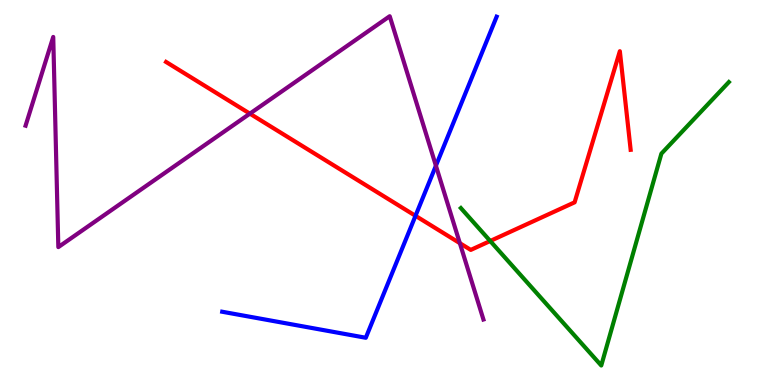[{'lines': ['blue', 'red'], 'intersections': [{'x': 5.36, 'y': 4.39}]}, {'lines': ['green', 'red'], 'intersections': [{'x': 6.33, 'y': 3.74}]}, {'lines': ['purple', 'red'], 'intersections': [{'x': 3.22, 'y': 7.05}, {'x': 5.93, 'y': 3.68}]}, {'lines': ['blue', 'green'], 'intersections': []}, {'lines': ['blue', 'purple'], 'intersections': [{'x': 5.62, 'y': 5.7}]}, {'lines': ['green', 'purple'], 'intersections': []}]